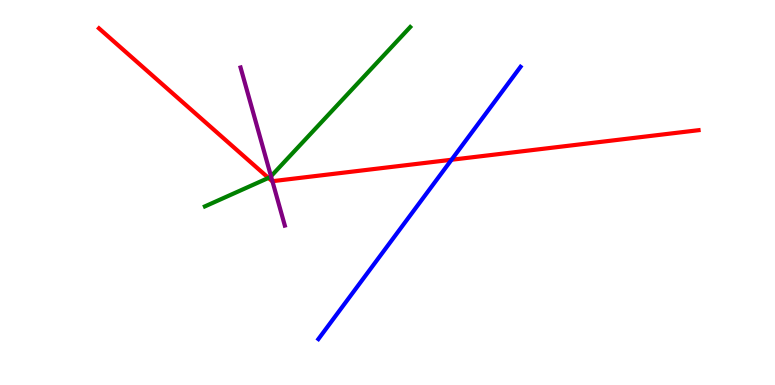[{'lines': ['blue', 'red'], 'intersections': [{'x': 5.83, 'y': 5.85}]}, {'lines': ['green', 'red'], 'intersections': [{'x': 3.46, 'y': 5.38}]}, {'lines': ['purple', 'red'], 'intersections': [{'x': 3.51, 'y': 5.29}]}, {'lines': ['blue', 'green'], 'intersections': []}, {'lines': ['blue', 'purple'], 'intersections': []}, {'lines': ['green', 'purple'], 'intersections': [{'x': 3.5, 'y': 5.42}]}]